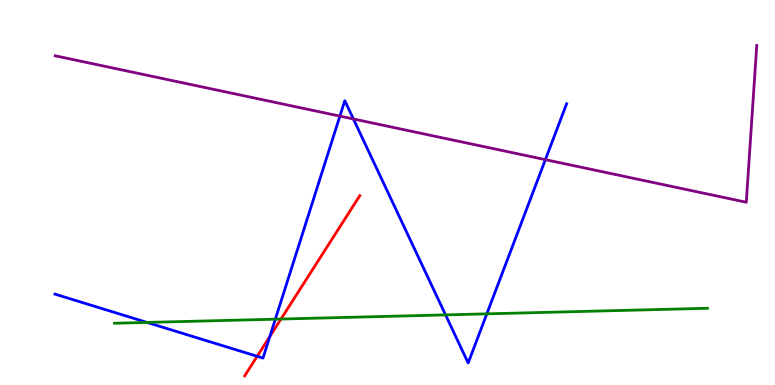[{'lines': ['blue', 'red'], 'intersections': [{'x': 3.32, 'y': 0.746}, {'x': 3.48, 'y': 1.26}]}, {'lines': ['green', 'red'], 'intersections': [{'x': 3.63, 'y': 1.71}]}, {'lines': ['purple', 'red'], 'intersections': []}, {'lines': ['blue', 'green'], 'intersections': [{'x': 1.9, 'y': 1.63}, {'x': 3.55, 'y': 1.71}, {'x': 5.75, 'y': 1.82}, {'x': 6.28, 'y': 1.85}]}, {'lines': ['blue', 'purple'], 'intersections': [{'x': 4.39, 'y': 6.98}, {'x': 4.56, 'y': 6.91}, {'x': 7.04, 'y': 5.85}]}, {'lines': ['green', 'purple'], 'intersections': []}]